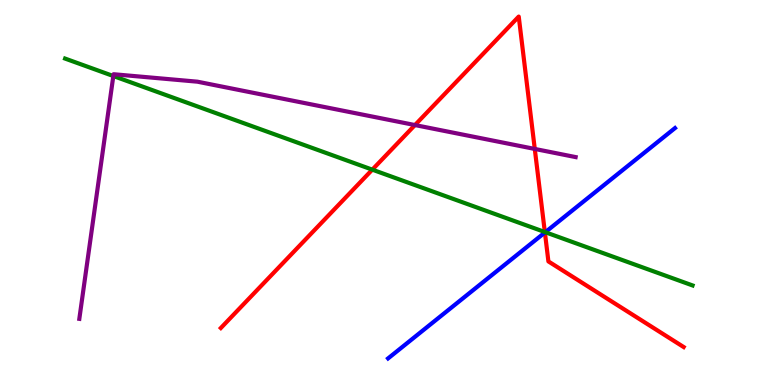[{'lines': ['blue', 'red'], 'intersections': [{'x': 7.03, 'y': 3.96}]}, {'lines': ['green', 'red'], 'intersections': [{'x': 4.8, 'y': 5.59}, {'x': 7.03, 'y': 3.97}]}, {'lines': ['purple', 'red'], 'intersections': [{'x': 5.35, 'y': 6.75}, {'x': 6.9, 'y': 6.13}]}, {'lines': ['blue', 'green'], 'intersections': [{'x': 7.04, 'y': 3.97}]}, {'lines': ['blue', 'purple'], 'intersections': []}, {'lines': ['green', 'purple'], 'intersections': [{'x': 1.46, 'y': 8.03}]}]